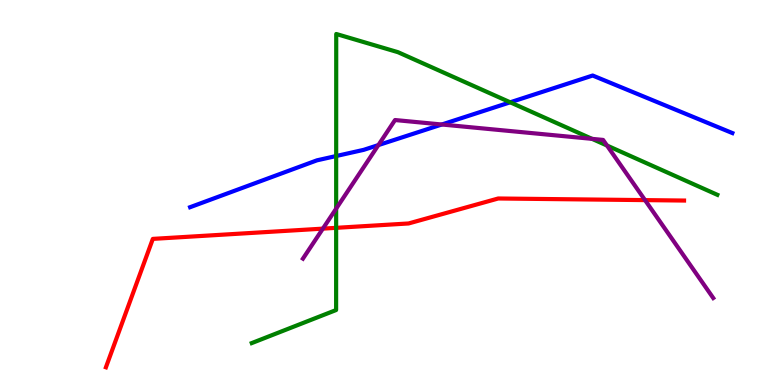[{'lines': ['blue', 'red'], 'intersections': []}, {'lines': ['green', 'red'], 'intersections': [{'x': 4.34, 'y': 4.08}]}, {'lines': ['purple', 'red'], 'intersections': [{'x': 4.17, 'y': 4.06}, {'x': 8.32, 'y': 4.8}]}, {'lines': ['blue', 'green'], 'intersections': [{'x': 4.34, 'y': 5.95}, {'x': 6.58, 'y': 7.34}]}, {'lines': ['blue', 'purple'], 'intersections': [{'x': 4.88, 'y': 6.23}, {'x': 5.7, 'y': 6.77}]}, {'lines': ['green', 'purple'], 'intersections': [{'x': 4.34, 'y': 4.58}, {'x': 7.64, 'y': 6.39}, {'x': 7.83, 'y': 6.22}]}]